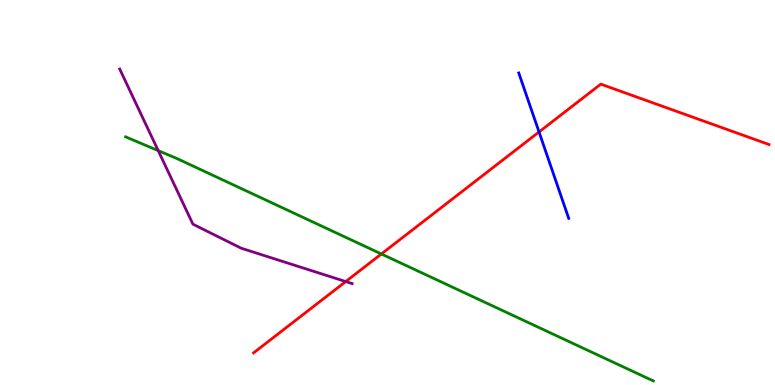[{'lines': ['blue', 'red'], 'intersections': [{'x': 6.96, 'y': 6.57}]}, {'lines': ['green', 'red'], 'intersections': [{'x': 4.92, 'y': 3.4}]}, {'lines': ['purple', 'red'], 'intersections': [{'x': 4.46, 'y': 2.69}]}, {'lines': ['blue', 'green'], 'intersections': []}, {'lines': ['blue', 'purple'], 'intersections': []}, {'lines': ['green', 'purple'], 'intersections': [{'x': 2.04, 'y': 6.09}]}]